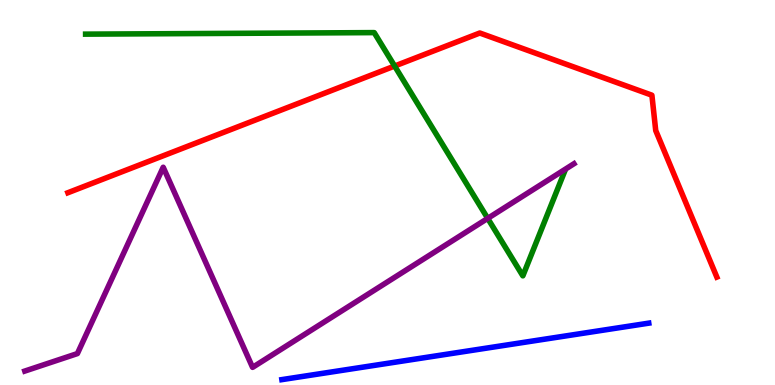[{'lines': ['blue', 'red'], 'intersections': []}, {'lines': ['green', 'red'], 'intersections': [{'x': 5.09, 'y': 8.28}]}, {'lines': ['purple', 'red'], 'intersections': []}, {'lines': ['blue', 'green'], 'intersections': []}, {'lines': ['blue', 'purple'], 'intersections': []}, {'lines': ['green', 'purple'], 'intersections': [{'x': 6.29, 'y': 4.33}]}]